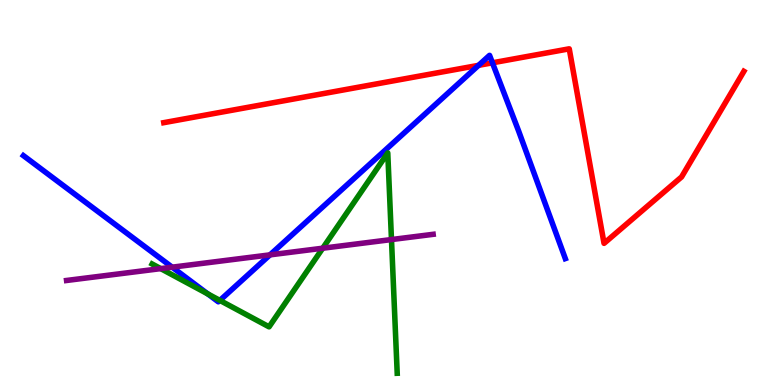[{'lines': ['blue', 'red'], 'intersections': [{'x': 6.18, 'y': 8.3}, {'x': 6.35, 'y': 8.37}]}, {'lines': ['green', 'red'], 'intersections': []}, {'lines': ['purple', 'red'], 'intersections': []}, {'lines': ['blue', 'green'], 'intersections': [{'x': 2.68, 'y': 2.37}, {'x': 2.84, 'y': 2.2}]}, {'lines': ['blue', 'purple'], 'intersections': [{'x': 2.22, 'y': 3.06}, {'x': 3.48, 'y': 3.38}]}, {'lines': ['green', 'purple'], 'intersections': [{'x': 2.07, 'y': 3.02}, {'x': 4.16, 'y': 3.55}, {'x': 5.05, 'y': 3.78}]}]